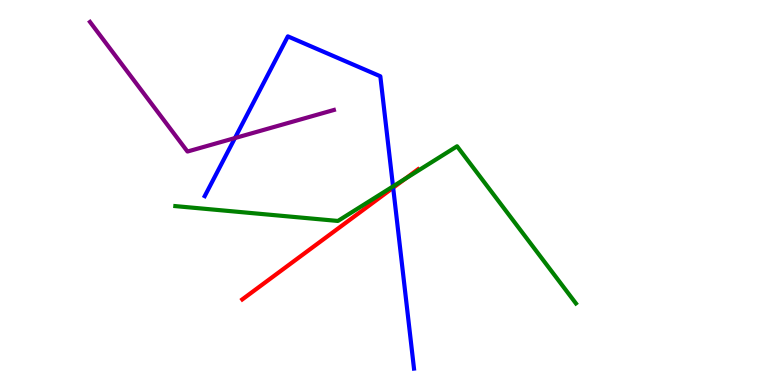[{'lines': ['blue', 'red'], 'intersections': [{'x': 5.07, 'y': 5.12}]}, {'lines': ['green', 'red'], 'intersections': [{'x': 5.23, 'y': 5.36}]}, {'lines': ['purple', 'red'], 'intersections': []}, {'lines': ['blue', 'green'], 'intersections': [{'x': 5.07, 'y': 5.16}]}, {'lines': ['blue', 'purple'], 'intersections': [{'x': 3.03, 'y': 6.41}]}, {'lines': ['green', 'purple'], 'intersections': []}]